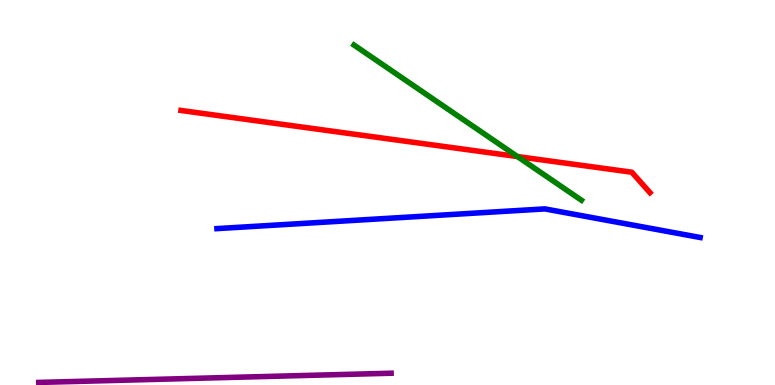[{'lines': ['blue', 'red'], 'intersections': []}, {'lines': ['green', 'red'], 'intersections': [{'x': 6.68, 'y': 5.93}]}, {'lines': ['purple', 'red'], 'intersections': []}, {'lines': ['blue', 'green'], 'intersections': []}, {'lines': ['blue', 'purple'], 'intersections': []}, {'lines': ['green', 'purple'], 'intersections': []}]